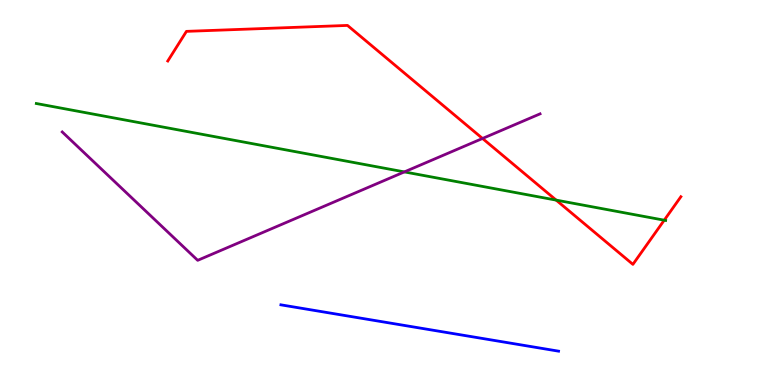[{'lines': ['blue', 'red'], 'intersections': []}, {'lines': ['green', 'red'], 'intersections': [{'x': 7.18, 'y': 4.8}, {'x': 8.57, 'y': 4.28}]}, {'lines': ['purple', 'red'], 'intersections': [{'x': 6.23, 'y': 6.4}]}, {'lines': ['blue', 'green'], 'intersections': []}, {'lines': ['blue', 'purple'], 'intersections': []}, {'lines': ['green', 'purple'], 'intersections': [{'x': 5.22, 'y': 5.53}]}]